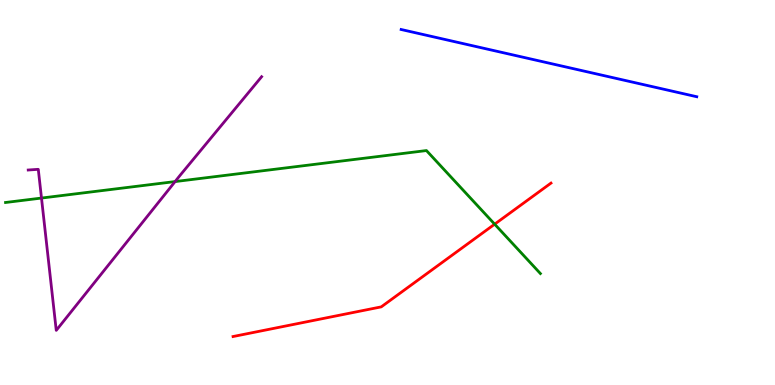[{'lines': ['blue', 'red'], 'intersections': []}, {'lines': ['green', 'red'], 'intersections': [{'x': 6.38, 'y': 4.18}]}, {'lines': ['purple', 'red'], 'intersections': []}, {'lines': ['blue', 'green'], 'intersections': []}, {'lines': ['blue', 'purple'], 'intersections': []}, {'lines': ['green', 'purple'], 'intersections': [{'x': 0.535, 'y': 4.86}, {'x': 2.26, 'y': 5.28}]}]